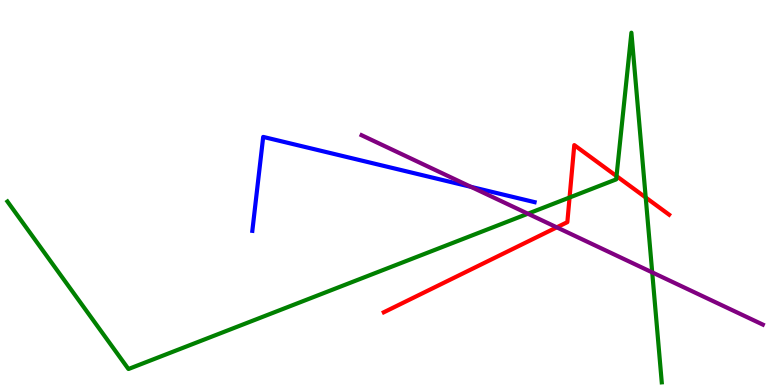[{'lines': ['blue', 'red'], 'intersections': []}, {'lines': ['green', 'red'], 'intersections': [{'x': 7.35, 'y': 4.87}, {'x': 7.96, 'y': 5.43}, {'x': 8.33, 'y': 4.87}]}, {'lines': ['purple', 'red'], 'intersections': [{'x': 7.18, 'y': 4.1}]}, {'lines': ['blue', 'green'], 'intersections': []}, {'lines': ['blue', 'purple'], 'intersections': [{'x': 6.08, 'y': 5.15}]}, {'lines': ['green', 'purple'], 'intersections': [{'x': 6.81, 'y': 4.45}, {'x': 8.42, 'y': 2.93}]}]